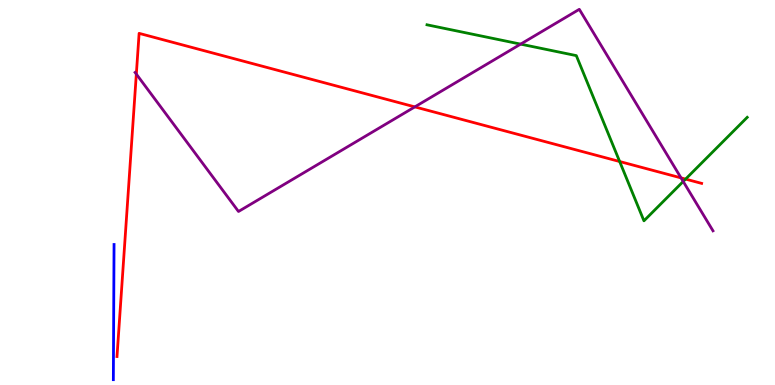[{'lines': ['blue', 'red'], 'intersections': []}, {'lines': ['green', 'red'], 'intersections': [{'x': 8.0, 'y': 5.8}, {'x': 8.85, 'y': 5.35}]}, {'lines': ['purple', 'red'], 'intersections': [{'x': 1.76, 'y': 8.08}, {'x': 5.35, 'y': 7.22}, {'x': 8.79, 'y': 5.38}]}, {'lines': ['blue', 'green'], 'intersections': []}, {'lines': ['blue', 'purple'], 'intersections': []}, {'lines': ['green', 'purple'], 'intersections': [{'x': 6.72, 'y': 8.85}, {'x': 8.82, 'y': 5.29}]}]